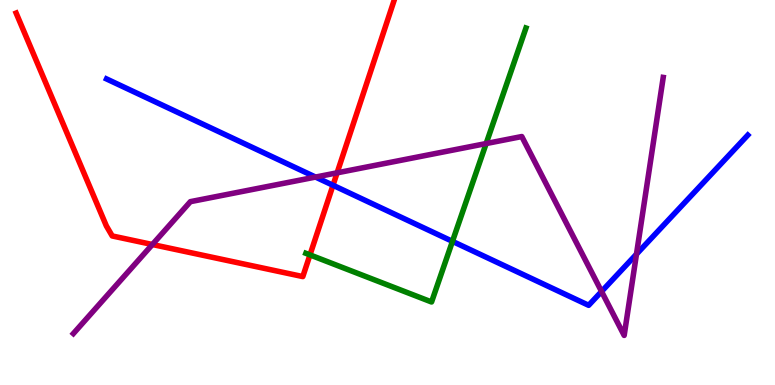[{'lines': ['blue', 'red'], 'intersections': [{'x': 4.3, 'y': 5.19}]}, {'lines': ['green', 'red'], 'intersections': [{'x': 4.0, 'y': 3.38}]}, {'lines': ['purple', 'red'], 'intersections': [{'x': 1.97, 'y': 3.65}, {'x': 4.35, 'y': 5.51}]}, {'lines': ['blue', 'green'], 'intersections': [{'x': 5.84, 'y': 3.73}]}, {'lines': ['blue', 'purple'], 'intersections': [{'x': 4.07, 'y': 5.4}, {'x': 7.76, 'y': 2.43}, {'x': 8.21, 'y': 3.4}]}, {'lines': ['green', 'purple'], 'intersections': [{'x': 6.27, 'y': 6.27}]}]